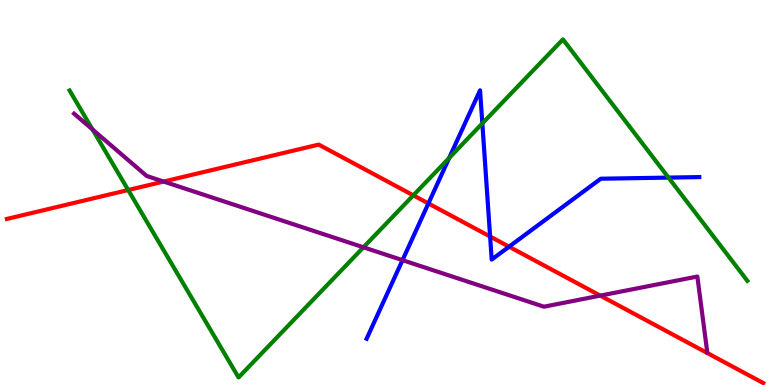[{'lines': ['blue', 'red'], 'intersections': [{'x': 5.53, 'y': 4.72}, {'x': 6.32, 'y': 3.86}, {'x': 6.57, 'y': 3.59}]}, {'lines': ['green', 'red'], 'intersections': [{'x': 1.65, 'y': 5.06}, {'x': 5.33, 'y': 4.93}]}, {'lines': ['purple', 'red'], 'intersections': [{'x': 2.11, 'y': 5.28}, {'x': 7.75, 'y': 2.32}]}, {'lines': ['blue', 'green'], 'intersections': [{'x': 5.8, 'y': 5.9}, {'x': 6.22, 'y': 6.79}, {'x': 8.63, 'y': 5.39}]}, {'lines': ['blue', 'purple'], 'intersections': [{'x': 5.19, 'y': 3.24}]}, {'lines': ['green', 'purple'], 'intersections': [{'x': 1.19, 'y': 6.64}, {'x': 4.69, 'y': 3.58}]}]